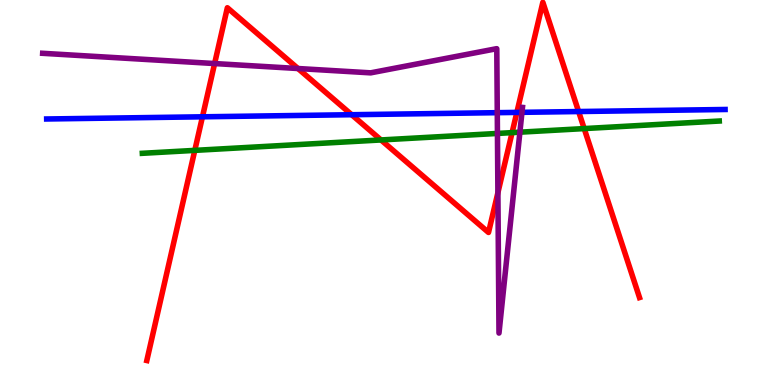[{'lines': ['blue', 'red'], 'intersections': [{'x': 2.61, 'y': 6.97}, {'x': 4.54, 'y': 7.02}, {'x': 6.67, 'y': 7.08}, {'x': 7.47, 'y': 7.1}]}, {'lines': ['green', 'red'], 'intersections': [{'x': 2.51, 'y': 6.09}, {'x': 4.92, 'y': 6.36}, {'x': 6.61, 'y': 6.56}, {'x': 7.54, 'y': 6.66}]}, {'lines': ['purple', 'red'], 'intersections': [{'x': 2.77, 'y': 8.35}, {'x': 3.85, 'y': 8.22}, {'x': 6.42, 'y': 4.99}]}, {'lines': ['blue', 'green'], 'intersections': []}, {'lines': ['blue', 'purple'], 'intersections': [{'x': 6.42, 'y': 7.07}, {'x': 6.73, 'y': 7.08}]}, {'lines': ['green', 'purple'], 'intersections': [{'x': 6.42, 'y': 6.53}, {'x': 6.71, 'y': 6.57}]}]